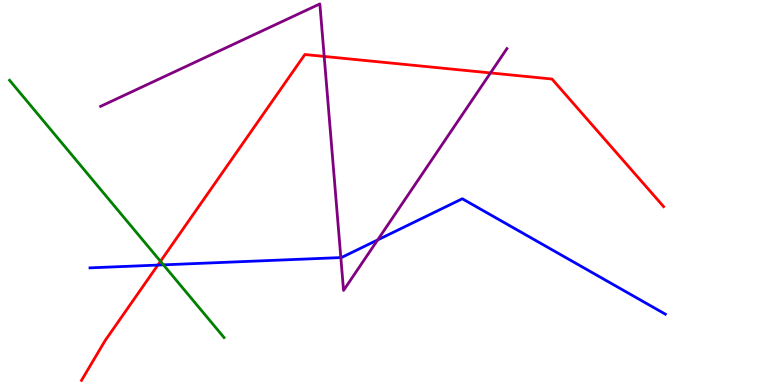[{'lines': ['blue', 'red'], 'intersections': [{'x': 2.04, 'y': 3.11}]}, {'lines': ['green', 'red'], 'intersections': [{'x': 2.07, 'y': 3.21}]}, {'lines': ['purple', 'red'], 'intersections': [{'x': 4.18, 'y': 8.53}, {'x': 6.33, 'y': 8.11}]}, {'lines': ['blue', 'green'], 'intersections': [{'x': 2.11, 'y': 3.12}]}, {'lines': ['blue', 'purple'], 'intersections': [{'x': 4.4, 'y': 3.31}, {'x': 4.87, 'y': 3.77}]}, {'lines': ['green', 'purple'], 'intersections': []}]